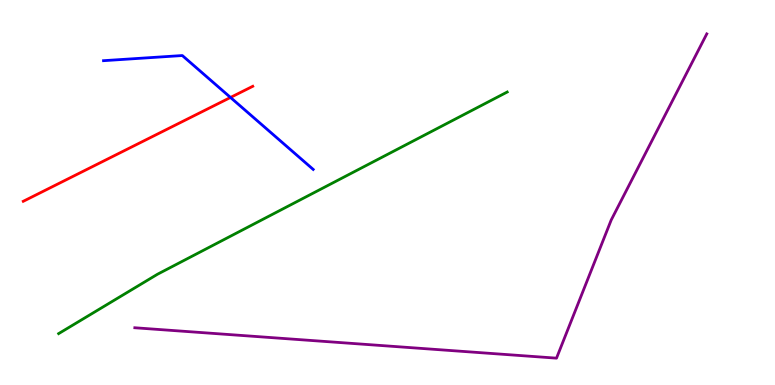[{'lines': ['blue', 'red'], 'intersections': [{'x': 2.97, 'y': 7.47}]}, {'lines': ['green', 'red'], 'intersections': []}, {'lines': ['purple', 'red'], 'intersections': []}, {'lines': ['blue', 'green'], 'intersections': []}, {'lines': ['blue', 'purple'], 'intersections': []}, {'lines': ['green', 'purple'], 'intersections': []}]